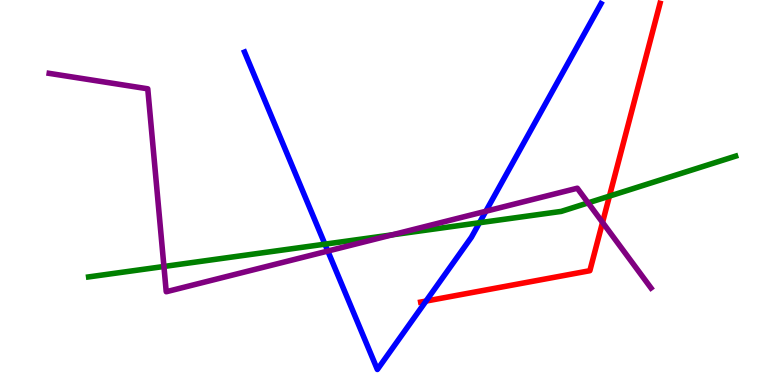[{'lines': ['blue', 'red'], 'intersections': [{'x': 5.5, 'y': 2.18}]}, {'lines': ['green', 'red'], 'intersections': [{'x': 7.86, 'y': 4.91}]}, {'lines': ['purple', 'red'], 'intersections': [{'x': 7.77, 'y': 4.22}]}, {'lines': ['blue', 'green'], 'intersections': [{'x': 4.19, 'y': 3.66}, {'x': 6.19, 'y': 4.21}]}, {'lines': ['blue', 'purple'], 'intersections': [{'x': 4.23, 'y': 3.48}, {'x': 6.27, 'y': 4.51}]}, {'lines': ['green', 'purple'], 'intersections': [{'x': 2.12, 'y': 3.08}, {'x': 5.06, 'y': 3.9}, {'x': 7.59, 'y': 4.73}]}]